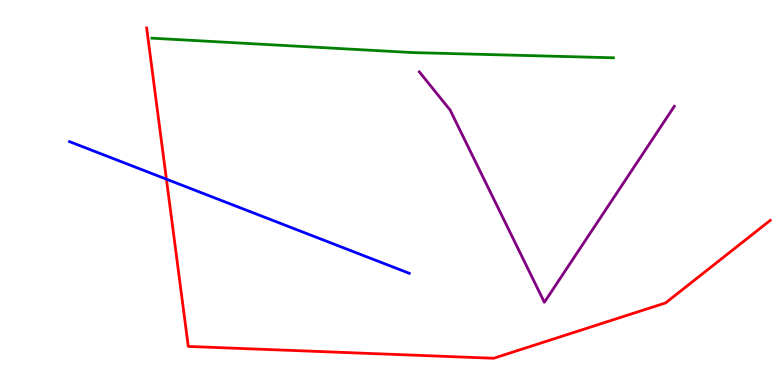[{'lines': ['blue', 'red'], 'intersections': [{'x': 2.15, 'y': 5.35}]}, {'lines': ['green', 'red'], 'intersections': []}, {'lines': ['purple', 'red'], 'intersections': []}, {'lines': ['blue', 'green'], 'intersections': []}, {'lines': ['blue', 'purple'], 'intersections': []}, {'lines': ['green', 'purple'], 'intersections': []}]